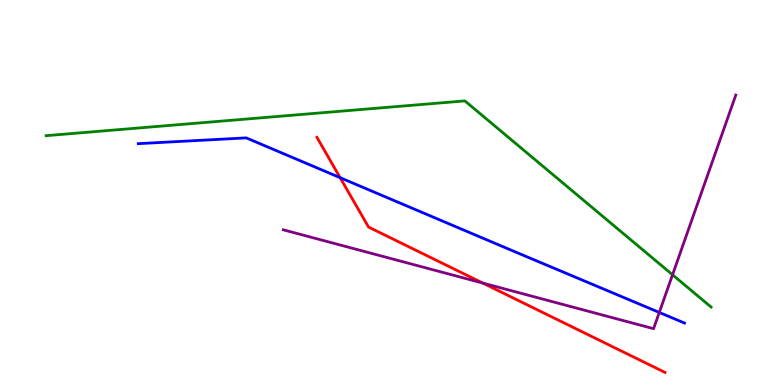[{'lines': ['blue', 'red'], 'intersections': [{'x': 4.39, 'y': 5.39}]}, {'lines': ['green', 'red'], 'intersections': []}, {'lines': ['purple', 'red'], 'intersections': [{'x': 6.23, 'y': 2.65}]}, {'lines': ['blue', 'green'], 'intersections': []}, {'lines': ['blue', 'purple'], 'intersections': [{'x': 8.51, 'y': 1.88}]}, {'lines': ['green', 'purple'], 'intersections': [{'x': 8.68, 'y': 2.86}]}]